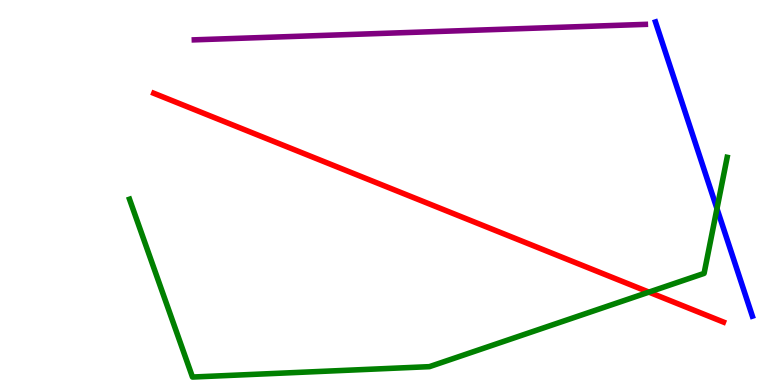[{'lines': ['blue', 'red'], 'intersections': []}, {'lines': ['green', 'red'], 'intersections': [{'x': 8.37, 'y': 2.41}]}, {'lines': ['purple', 'red'], 'intersections': []}, {'lines': ['blue', 'green'], 'intersections': [{'x': 9.25, 'y': 4.58}]}, {'lines': ['blue', 'purple'], 'intersections': []}, {'lines': ['green', 'purple'], 'intersections': []}]